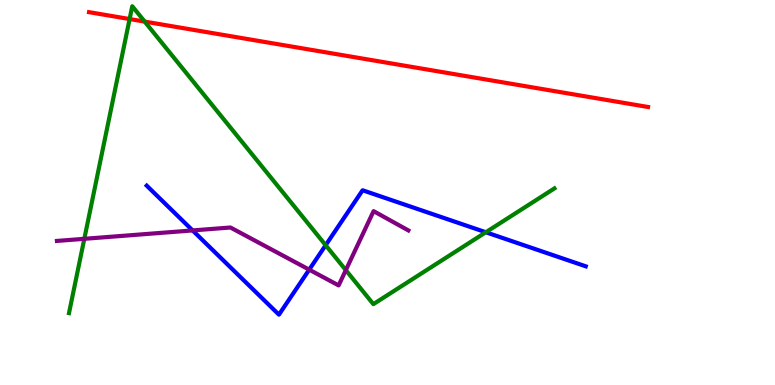[{'lines': ['blue', 'red'], 'intersections': []}, {'lines': ['green', 'red'], 'intersections': [{'x': 1.67, 'y': 9.51}, {'x': 1.87, 'y': 9.44}]}, {'lines': ['purple', 'red'], 'intersections': []}, {'lines': ['blue', 'green'], 'intersections': [{'x': 4.2, 'y': 3.63}, {'x': 6.27, 'y': 3.97}]}, {'lines': ['blue', 'purple'], 'intersections': [{'x': 2.49, 'y': 4.01}, {'x': 3.99, 'y': 3.0}]}, {'lines': ['green', 'purple'], 'intersections': [{'x': 1.09, 'y': 3.8}, {'x': 4.46, 'y': 2.98}]}]